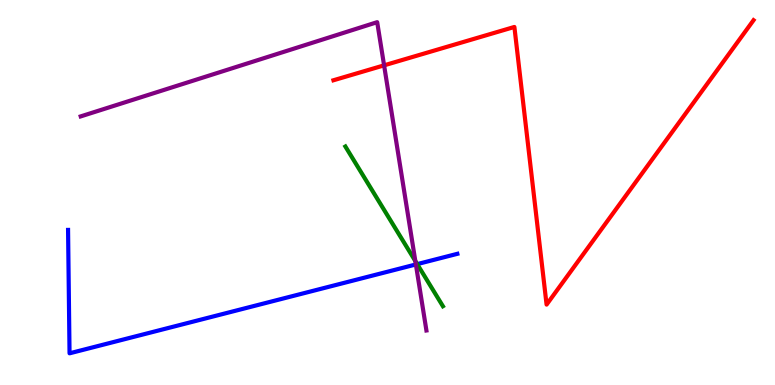[{'lines': ['blue', 'red'], 'intersections': []}, {'lines': ['green', 'red'], 'intersections': []}, {'lines': ['purple', 'red'], 'intersections': [{'x': 4.96, 'y': 8.3}]}, {'lines': ['blue', 'green'], 'intersections': [{'x': 5.38, 'y': 3.14}]}, {'lines': ['blue', 'purple'], 'intersections': [{'x': 5.37, 'y': 3.13}]}, {'lines': ['green', 'purple'], 'intersections': [{'x': 5.36, 'y': 3.22}]}]